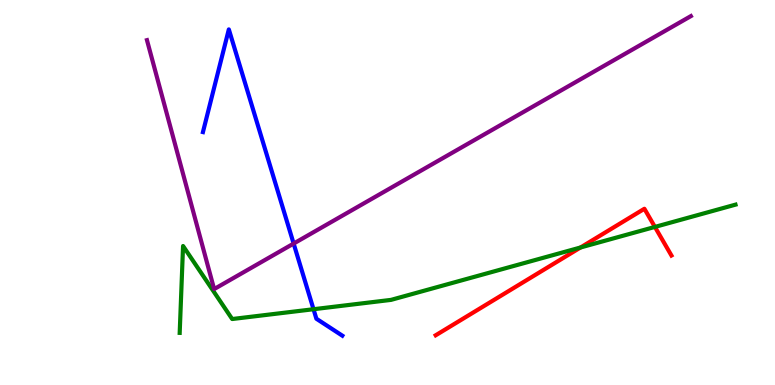[{'lines': ['blue', 'red'], 'intersections': []}, {'lines': ['green', 'red'], 'intersections': [{'x': 7.49, 'y': 3.57}, {'x': 8.45, 'y': 4.11}]}, {'lines': ['purple', 'red'], 'intersections': []}, {'lines': ['blue', 'green'], 'intersections': [{'x': 4.05, 'y': 1.97}]}, {'lines': ['blue', 'purple'], 'intersections': [{'x': 3.79, 'y': 3.67}]}, {'lines': ['green', 'purple'], 'intersections': []}]